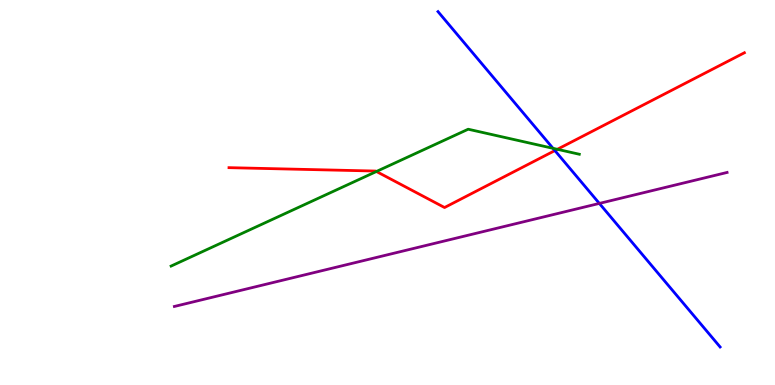[{'lines': ['blue', 'red'], 'intersections': [{'x': 7.16, 'y': 6.09}]}, {'lines': ['green', 'red'], 'intersections': [{'x': 4.86, 'y': 5.55}, {'x': 7.19, 'y': 6.12}]}, {'lines': ['purple', 'red'], 'intersections': []}, {'lines': ['blue', 'green'], 'intersections': [{'x': 7.14, 'y': 6.15}]}, {'lines': ['blue', 'purple'], 'intersections': [{'x': 7.73, 'y': 4.72}]}, {'lines': ['green', 'purple'], 'intersections': []}]